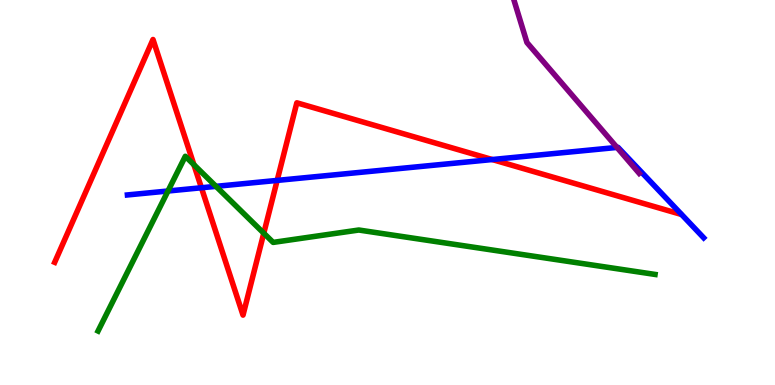[{'lines': ['blue', 'red'], 'intersections': [{'x': 2.6, 'y': 5.12}, {'x': 3.58, 'y': 5.31}, {'x': 6.35, 'y': 5.86}]}, {'lines': ['green', 'red'], 'intersections': [{'x': 2.5, 'y': 5.72}, {'x': 3.4, 'y': 3.94}]}, {'lines': ['purple', 'red'], 'intersections': []}, {'lines': ['blue', 'green'], 'intersections': [{'x': 2.17, 'y': 5.04}, {'x': 2.79, 'y': 5.16}]}, {'lines': ['blue', 'purple'], 'intersections': [{'x': 7.96, 'y': 6.17}]}, {'lines': ['green', 'purple'], 'intersections': []}]